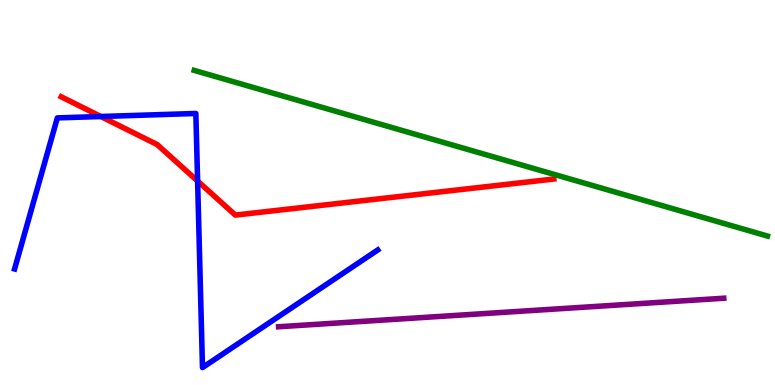[{'lines': ['blue', 'red'], 'intersections': [{'x': 1.3, 'y': 6.97}, {'x': 2.55, 'y': 5.3}]}, {'lines': ['green', 'red'], 'intersections': []}, {'lines': ['purple', 'red'], 'intersections': []}, {'lines': ['blue', 'green'], 'intersections': []}, {'lines': ['blue', 'purple'], 'intersections': []}, {'lines': ['green', 'purple'], 'intersections': []}]